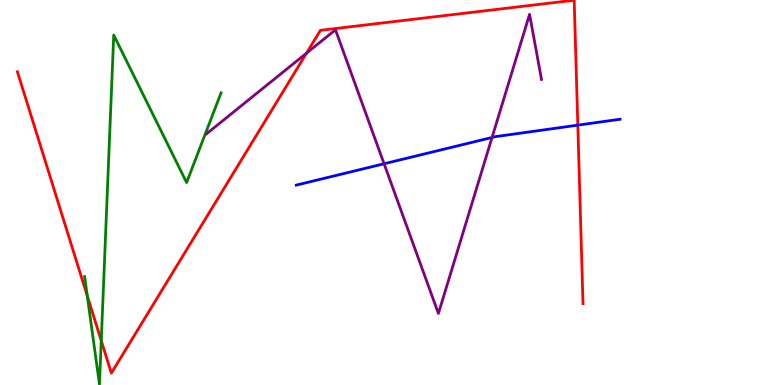[{'lines': ['blue', 'red'], 'intersections': [{'x': 7.46, 'y': 6.75}]}, {'lines': ['green', 'red'], 'intersections': [{'x': 1.13, 'y': 2.32}, {'x': 1.31, 'y': 1.15}]}, {'lines': ['purple', 'red'], 'intersections': [{'x': 3.95, 'y': 8.62}]}, {'lines': ['blue', 'green'], 'intersections': []}, {'lines': ['blue', 'purple'], 'intersections': [{'x': 4.96, 'y': 5.75}, {'x': 6.35, 'y': 6.43}]}, {'lines': ['green', 'purple'], 'intersections': []}]